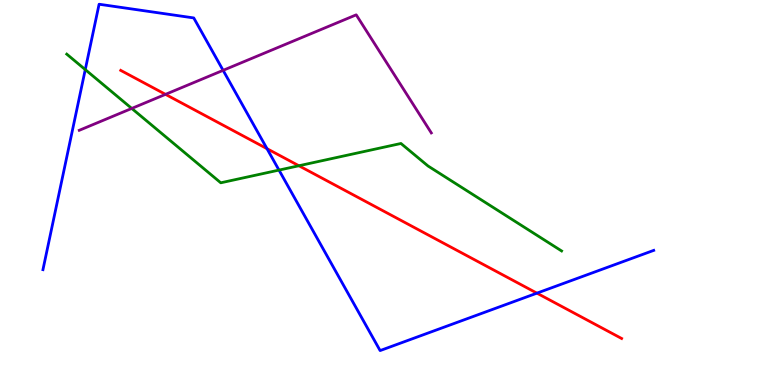[{'lines': ['blue', 'red'], 'intersections': [{'x': 3.45, 'y': 6.14}, {'x': 6.93, 'y': 2.39}]}, {'lines': ['green', 'red'], 'intersections': [{'x': 3.86, 'y': 5.69}]}, {'lines': ['purple', 'red'], 'intersections': [{'x': 2.14, 'y': 7.55}]}, {'lines': ['blue', 'green'], 'intersections': [{'x': 1.1, 'y': 8.19}, {'x': 3.6, 'y': 5.58}]}, {'lines': ['blue', 'purple'], 'intersections': [{'x': 2.88, 'y': 8.17}]}, {'lines': ['green', 'purple'], 'intersections': [{'x': 1.7, 'y': 7.18}]}]